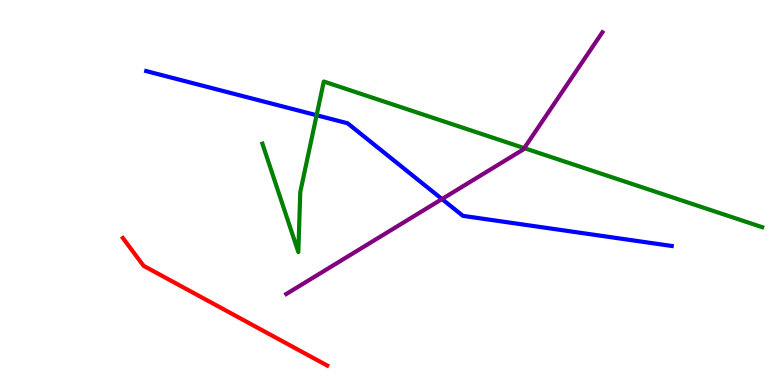[{'lines': ['blue', 'red'], 'intersections': []}, {'lines': ['green', 'red'], 'intersections': []}, {'lines': ['purple', 'red'], 'intersections': []}, {'lines': ['blue', 'green'], 'intersections': [{'x': 4.09, 'y': 7.01}]}, {'lines': ['blue', 'purple'], 'intersections': [{'x': 5.7, 'y': 4.83}]}, {'lines': ['green', 'purple'], 'intersections': [{'x': 6.76, 'y': 6.15}]}]